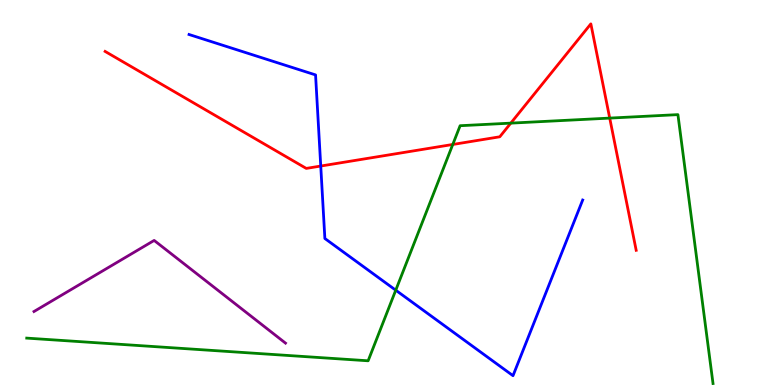[{'lines': ['blue', 'red'], 'intersections': [{'x': 4.14, 'y': 5.69}]}, {'lines': ['green', 'red'], 'intersections': [{'x': 5.84, 'y': 6.25}, {'x': 6.59, 'y': 6.8}, {'x': 7.87, 'y': 6.93}]}, {'lines': ['purple', 'red'], 'intersections': []}, {'lines': ['blue', 'green'], 'intersections': [{'x': 5.11, 'y': 2.46}]}, {'lines': ['blue', 'purple'], 'intersections': []}, {'lines': ['green', 'purple'], 'intersections': []}]